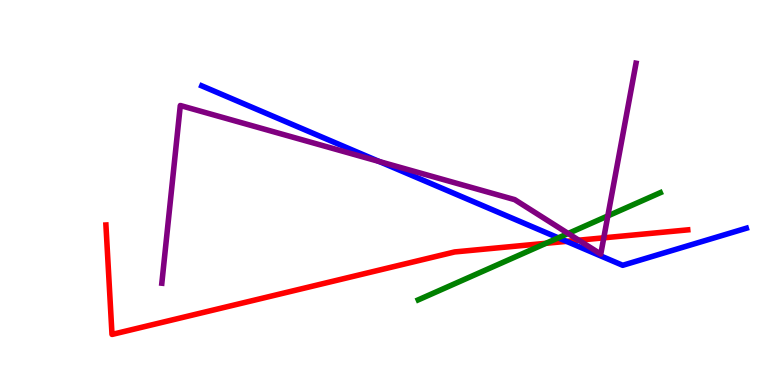[{'lines': ['blue', 'red'], 'intersections': [{'x': 7.31, 'y': 3.73}]}, {'lines': ['green', 'red'], 'intersections': [{'x': 7.05, 'y': 3.68}]}, {'lines': ['purple', 'red'], 'intersections': [{'x': 7.47, 'y': 3.76}, {'x': 7.79, 'y': 3.82}]}, {'lines': ['blue', 'green'], 'intersections': [{'x': 7.2, 'y': 3.82}]}, {'lines': ['blue', 'purple'], 'intersections': [{'x': 4.89, 'y': 5.81}]}, {'lines': ['green', 'purple'], 'intersections': [{'x': 7.33, 'y': 3.94}, {'x': 7.84, 'y': 4.39}]}]